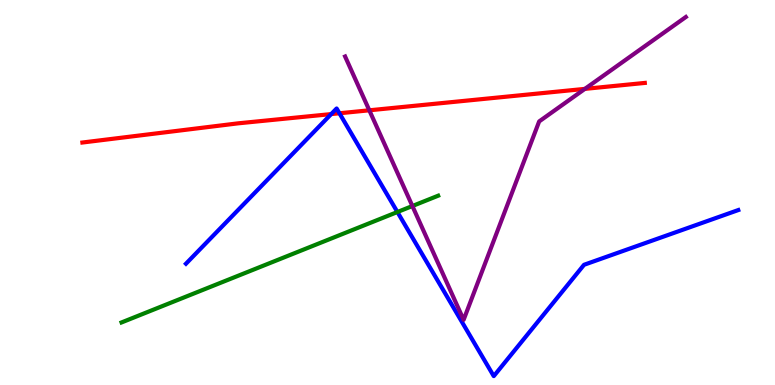[{'lines': ['blue', 'red'], 'intersections': [{'x': 4.27, 'y': 7.04}, {'x': 4.38, 'y': 7.06}]}, {'lines': ['green', 'red'], 'intersections': []}, {'lines': ['purple', 'red'], 'intersections': [{'x': 4.77, 'y': 7.14}, {'x': 7.55, 'y': 7.69}]}, {'lines': ['blue', 'green'], 'intersections': [{'x': 5.13, 'y': 4.49}]}, {'lines': ['blue', 'purple'], 'intersections': []}, {'lines': ['green', 'purple'], 'intersections': [{'x': 5.32, 'y': 4.65}]}]